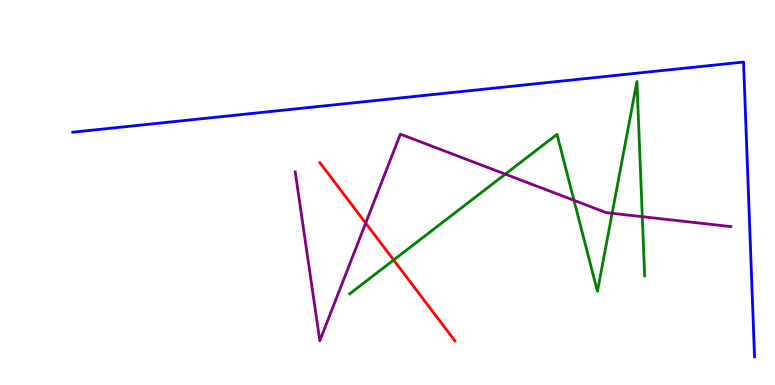[{'lines': ['blue', 'red'], 'intersections': []}, {'lines': ['green', 'red'], 'intersections': [{'x': 5.08, 'y': 3.25}]}, {'lines': ['purple', 'red'], 'intersections': [{'x': 4.72, 'y': 4.21}]}, {'lines': ['blue', 'green'], 'intersections': []}, {'lines': ['blue', 'purple'], 'intersections': []}, {'lines': ['green', 'purple'], 'intersections': [{'x': 6.52, 'y': 5.48}, {'x': 7.41, 'y': 4.8}, {'x': 7.9, 'y': 4.46}, {'x': 8.29, 'y': 4.37}]}]